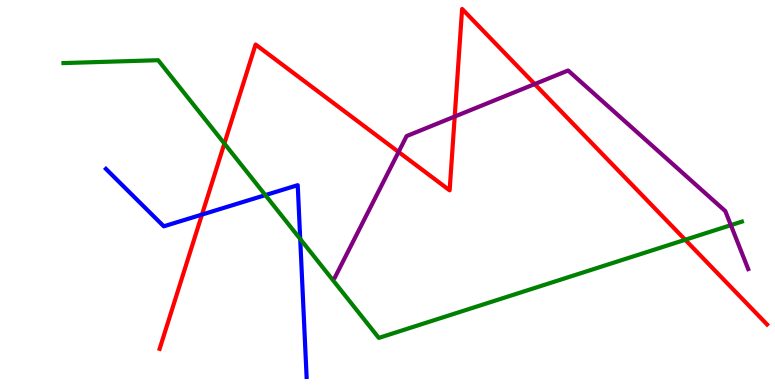[{'lines': ['blue', 'red'], 'intersections': [{'x': 2.61, 'y': 4.43}]}, {'lines': ['green', 'red'], 'intersections': [{'x': 2.9, 'y': 6.27}, {'x': 8.84, 'y': 3.77}]}, {'lines': ['purple', 'red'], 'intersections': [{'x': 5.14, 'y': 6.05}, {'x': 5.87, 'y': 6.97}, {'x': 6.9, 'y': 7.82}]}, {'lines': ['blue', 'green'], 'intersections': [{'x': 3.42, 'y': 4.93}, {'x': 3.87, 'y': 3.79}]}, {'lines': ['blue', 'purple'], 'intersections': []}, {'lines': ['green', 'purple'], 'intersections': [{'x': 9.43, 'y': 4.15}]}]